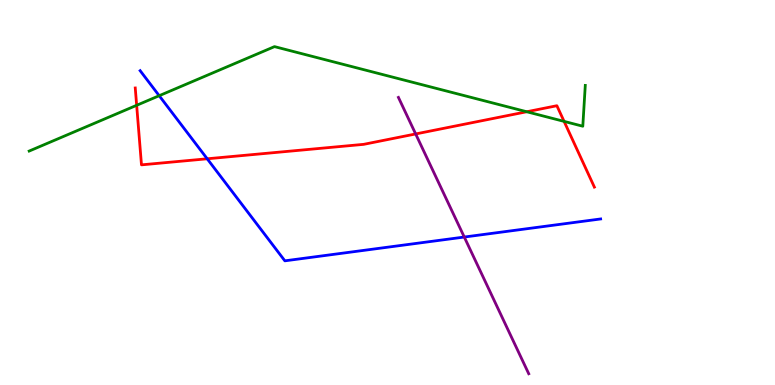[{'lines': ['blue', 'red'], 'intersections': [{'x': 2.67, 'y': 5.88}]}, {'lines': ['green', 'red'], 'intersections': [{'x': 1.76, 'y': 7.26}, {'x': 6.8, 'y': 7.1}, {'x': 7.28, 'y': 6.85}]}, {'lines': ['purple', 'red'], 'intersections': [{'x': 5.36, 'y': 6.52}]}, {'lines': ['blue', 'green'], 'intersections': [{'x': 2.05, 'y': 7.51}]}, {'lines': ['blue', 'purple'], 'intersections': [{'x': 5.99, 'y': 3.84}]}, {'lines': ['green', 'purple'], 'intersections': []}]